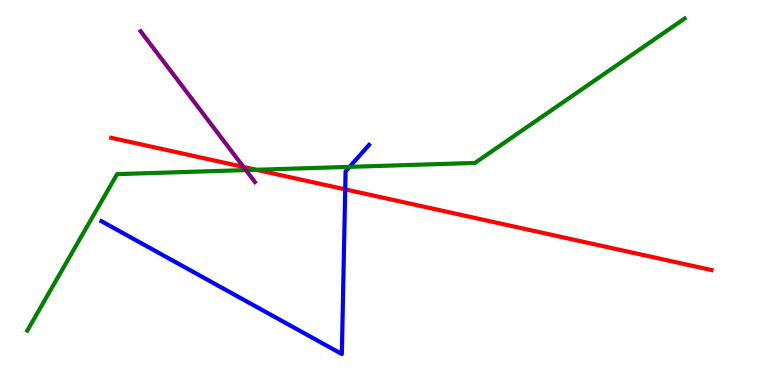[{'lines': ['blue', 'red'], 'intersections': [{'x': 4.45, 'y': 5.08}]}, {'lines': ['green', 'red'], 'intersections': [{'x': 3.31, 'y': 5.59}]}, {'lines': ['purple', 'red'], 'intersections': [{'x': 3.14, 'y': 5.66}]}, {'lines': ['blue', 'green'], 'intersections': [{'x': 4.51, 'y': 5.67}]}, {'lines': ['blue', 'purple'], 'intersections': []}, {'lines': ['green', 'purple'], 'intersections': [{'x': 3.17, 'y': 5.58}]}]